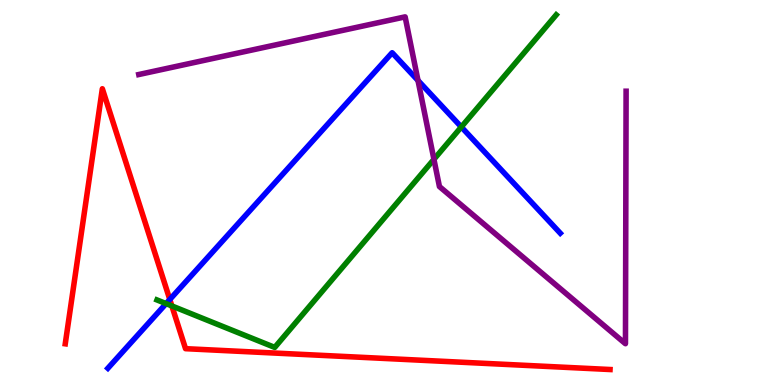[{'lines': ['blue', 'red'], 'intersections': [{'x': 2.19, 'y': 2.22}]}, {'lines': ['green', 'red'], 'intersections': [{'x': 2.22, 'y': 2.05}]}, {'lines': ['purple', 'red'], 'intersections': []}, {'lines': ['blue', 'green'], 'intersections': [{'x': 2.14, 'y': 2.11}, {'x': 5.95, 'y': 6.7}]}, {'lines': ['blue', 'purple'], 'intersections': [{'x': 5.39, 'y': 7.91}]}, {'lines': ['green', 'purple'], 'intersections': [{'x': 5.6, 'y': 5.86}]}]